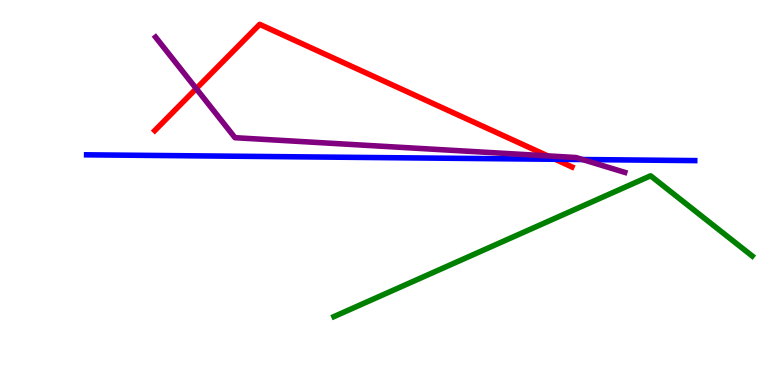[{'lines': ['blue', 'red'], 'intersections': [{'x': 7.16, 'y': 5.86}]}, {'lines': ['green', 'red'], 'intersections': []}, {'lines': ['purple', 'red'], 'intersections': [{'x': 2.53, 'y': 7.7}, {'x': 7.07, 'y': 5.95}]}, {'lines': ['blue', 'green'], 'intersections': []}, {'lines': ['blue', 'purple'], 'intersections': [{'x': 7.52, 'y': 5.86}]}, {'lines': ['green', 'purple'], 'intersections': []}]